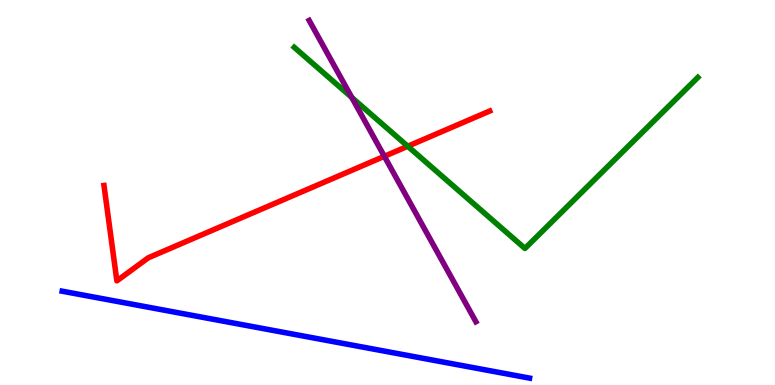[{'lines': ['blue', 'red'], 'intersections': []}, {'lines': ['green', 'red'], 'intersections': [{'x': 5.26, 'y': 6.2}]}, {'lines': ['purple', 'red'], 'intersections': [{'x': 4.96, 'y': 5.94}]}, {'lines': ['blue', 'green'], 'intersections': []}, {'lines': ['blue', 'purple'], 'intersections': []}, {'lines': ['green', 'purple'], 'intersections': [{'x': 4.54, 'y': 7.47}]}]